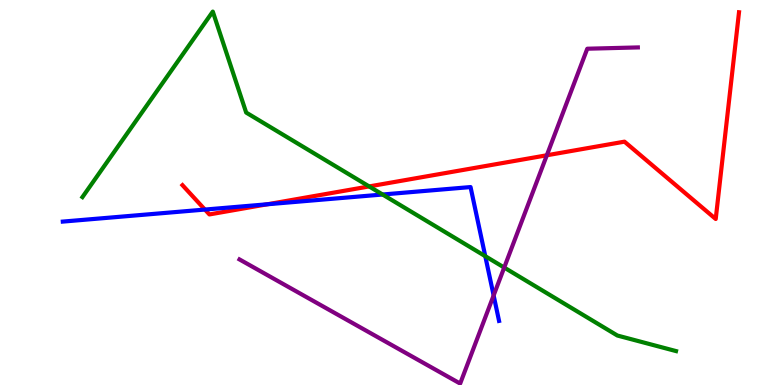[{'lines': ['blue', 'red'], 'intersections': [{'x': 2.64, 'y': 4.56}, {'x': 3.45, 'y': 4.69}]}, {'lines': ['green', 'red'], 'intersections': [{'x': 4.76, 'y': 5.16}]}, {'lines': ['purple', 'red'], 'intersections': [{'x': 7.06, 'y': 5.97}]}, {'lines': ['blue', 'green'], 'intersections': [{'x': 4.94, 'y': 4.95}, {'x': 6.26, 'y': 3.35}]}, {'lines': ['blue', 'purple'], 'intersections': [{'x': 6.37, 'y': 2.33}]}, {'lines': ['green', 'purple'], 'intersections': [{'x': 6.51, 'y': 3.05}]}]